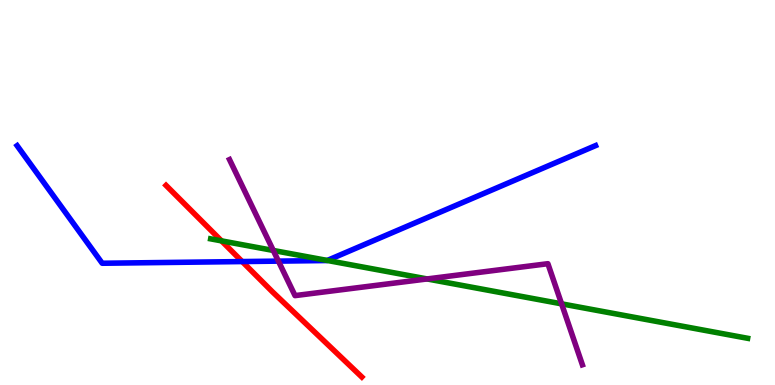[{'lines': ['blue', 'red'], 'intersections': [{'x': 3.13, 'y': 3.21}]}, {'lines': ['green', 'red'], 'intersections': [{'x': 2.86, 'y': 3.74}]}, {'lines': ['purple', 'red'], 'intersections': []}, {'lines': ['blue', 'green'], 'intersections': [{'x': 4.22, 'y': 3.23}]}, {'lines': ['blue', 'purple'], 'intersections': [{'x': 3.59, 'y': 3.22}]}, {'lines': ['green', 'purple'], 'intersections': [{'x': 3.53, 'y': 3.49}, {'x': 5.51, 'y': 2.75}, {'x': 7.25, 'y': 2.11}]}]